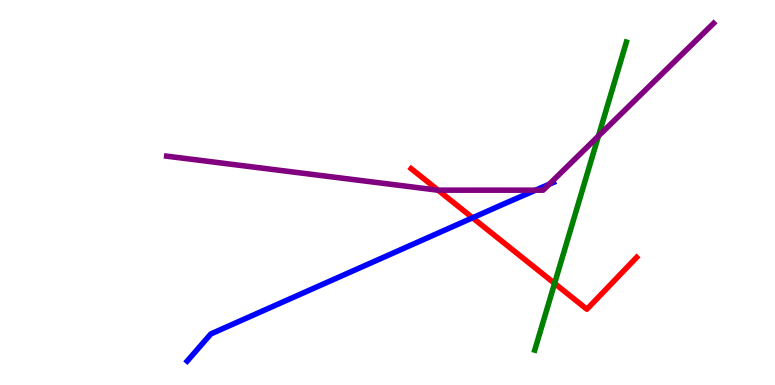[{'lines': ['blue', 'red'], 'intersections': [{'x': 6.1, 'y': 4.34}]}, {'lines': ['green', 'red'], 'intersections': [{'x': 7.16, 'y': 2.64}]}, {'lines': ['purple', 'red'], 'intersections': [{'x': 5.65, 'y': 5.06}]}, {'lines': ['blue', 'green'], 'intersections': []}, {'lines': ['blue', 'purple'], 'intersections': [{'x': 6.91, 'y': 5.06}, {'x': 7.09, 'y': 5.21}]}, {'lines': ['green', 'purple'], 'intersections': [{'x': 7.72, 'y': 6.47}]}]